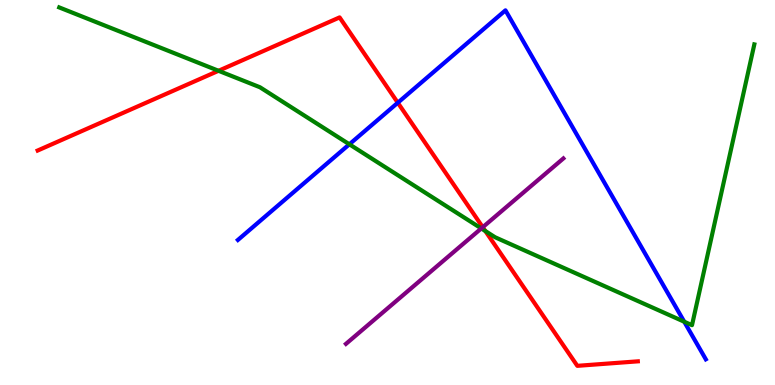[{'lines': ['blue', 'red'], 'intersections': [{'x': 5.13, 'y': 7.33}]}, {'lines': ['green', 'red'], 'intersections': [{'x': 2.82, 'y': 8.16}, {'x': 6.26, 'y': 4.0}]}, {'lines': ['purple', 'red'], 'intersections': [{'x': 6.23, 'y': 4.1}]}, {'lines': ['blue', 'green'], 'intersections': [{'x': 4.51, 'y': 6.25}, {'x': 8.83, 'y': 1.64}]}, {'lines': ['blue', 'purple'], 'intersections': []}, {'lines': ['green', 'purple'], 'intersections': [{'x': 6.21, 'y': 4.07}]}]